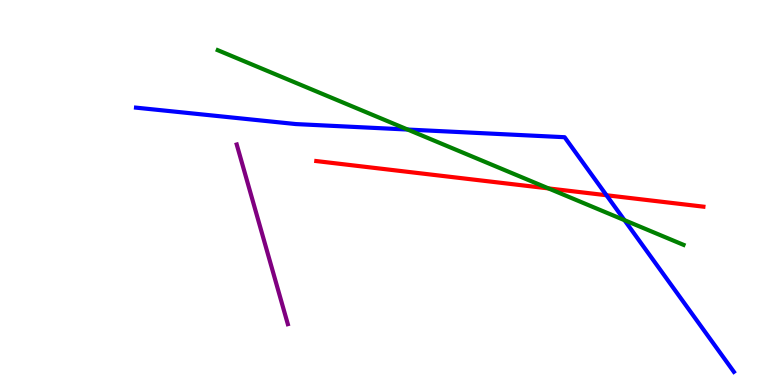[{'lines': ['blue', 'red'], 'intersections': [{'x': 7.83, 'y': 4.93}]}, {'lines': ['green', 'red'], 'intersections': [{'x': 7.08, 'y': 5.11}]}, {'lines': ['purple', 'red'], 'intersections': []}, {'lines': ['blue', 'green'], 'intersections': [{'x': 5.26, 'y': 6.64}, {'x': 8.06, 'y': 4.28}]}, {'lines': ['blue', 'purple'], 'intersections': []}, {'lines': ['green', 'purple'], 'intersections': []}]